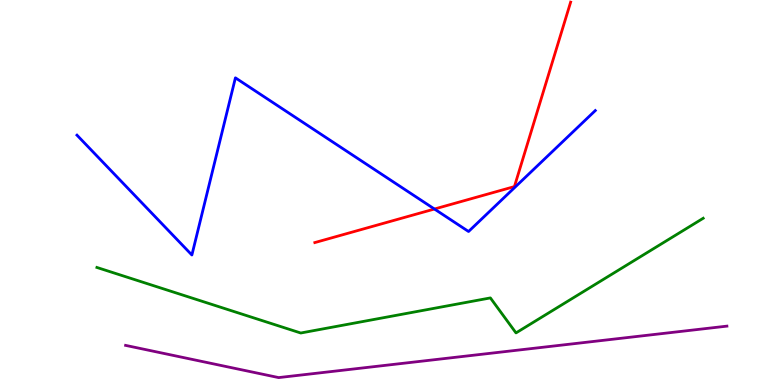[{'lines': ['blue', 'red'], 'intersections': [{'x': 5.61, 'y': 4.57}]}, {'lines': ['green', 'red'], 'intersections': []}, {'lines': ['purple', 'red'], 'intersections': []}, {'lines': ['blue', 'green'], 'intersections': []}, {'lines': ['blue', 'purple'], 'intersections': []}, {'lines': ['green', 'purple'], 'intersections': []}]